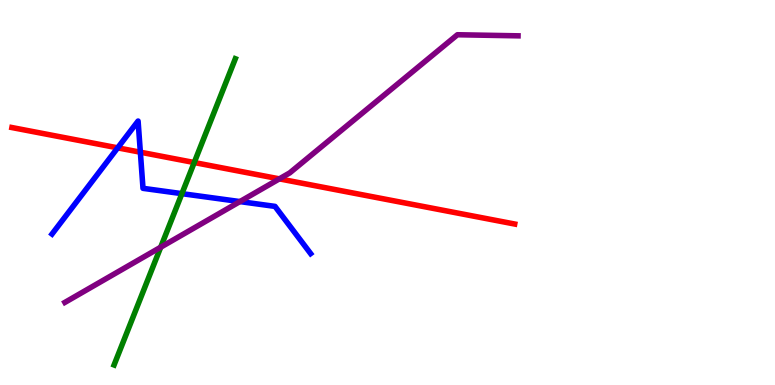[{'lines': ['blue', 'red'], 'intersections': [{'x': 1.52, 'y': 6.16}, {'x': 1.81, 'y': 6.05}]}, {'lines': ['green', 'red'], 'intersections': [{'x': 2.51, 'y': 5.78}]}, {'lines': ['purple', 'red'], 'intersections': [{'x': 3.6, 'y': 5.35}]}, {'lines': ['blue', 'green'], 'intersections': [{'x': 2.35, 'y': 4.97}]}, {'lines': ['blue', 'purple'], 'intersections': [{'x': 3.1, 'y': 4.76}]}, {'lines': ['green', 'purple'], 'intersections': [{'x': 2.07, 'y': 3.58}]}]